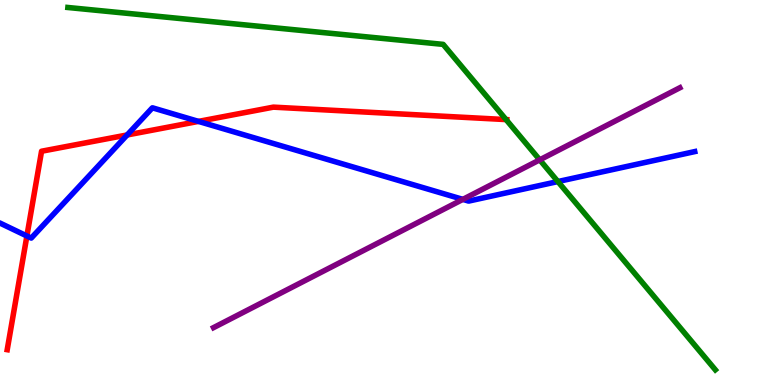[{'lines': ['blue', 'red'], 'intersections': [{'x': 0.347, 'y': 3.87}, {'x': 1.64, 'y': 6.49}, {'x': 2.56, 'y': 6.85}]}, {'lines': ['green', 'red'], 'intersections': [{'x': 6.53, 'y': 6.89}]}, {'lines': ['purple', 'red'], 'intersections': []}, {'lines': ['blue', 'green'], 'intersections': [{'x': 7.2, 'y': 5.28}]}, {'lines': ['blue', 'purple'], 'intersections': [{'x': 5.97, 'y': 4.82}]}, {'lines': ['green', 'purple'], 'intersections': [{'x': 6.96, 'y': 5.85}]}]